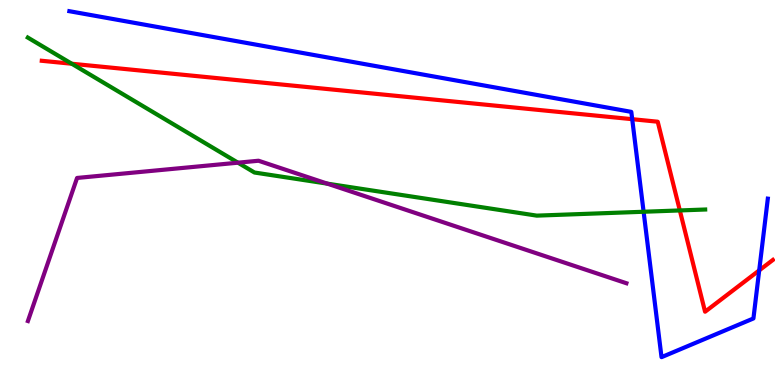[{'lines': ['blue', 'red'], 'intersections': [{'x': 8.16, 'y': 6.9}, {'x': 9.8, 'y': 2.98}]}, {'lines': ['green', 'red'], 'intersections': [{'x': 0.926, 'y': 8.34}, {'x': 8.77, 'y': 4.53}]}, {'lines': ['purple', 'red'], 'intersections': []}, {'lines': ['blue', 'green'], 'intersections': [{'x': 8.3, 'y': 4.5}]}, {'lines': ['blue', 'purple'], 'intersections': []}, {'lines': ['green', 'purple'], 'intersections': [{'x': 3.07, 'y': 5.77}, {'x': 4.22, 'y': 5.23}]}]